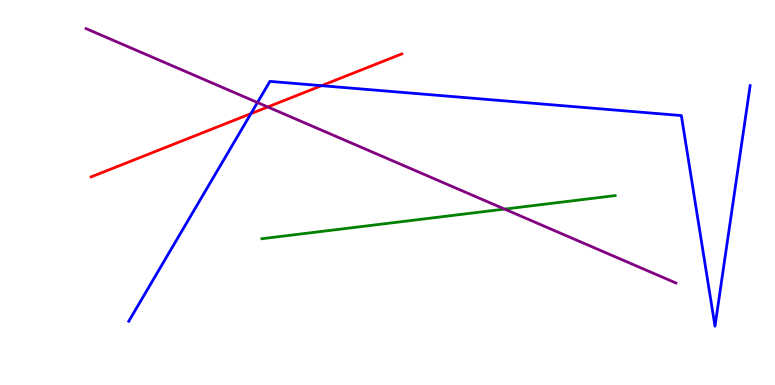[{'lines': ['blue', 'red'], 'intersections': [{'x': 3.24, 'y': 7.05}, {'x': 4.15, 'y': 7.77}]}, {'lines': ['green', 'red'], 'intersections': []}, {'lines': ['purple', 'red'], 'intersections': [{'x': 3.46, 'y': 7.22}]}, {'lines': ['blue', 'green'], 'intersections': []}, {'lines': ['blue', 'purple'], 'intersections': [{'x': 3.32, 'y': 7.34}]}, {'lines': ['green', 'purple'], 'intersections': [{'x': 6.51, 'y': 4.57}]}]